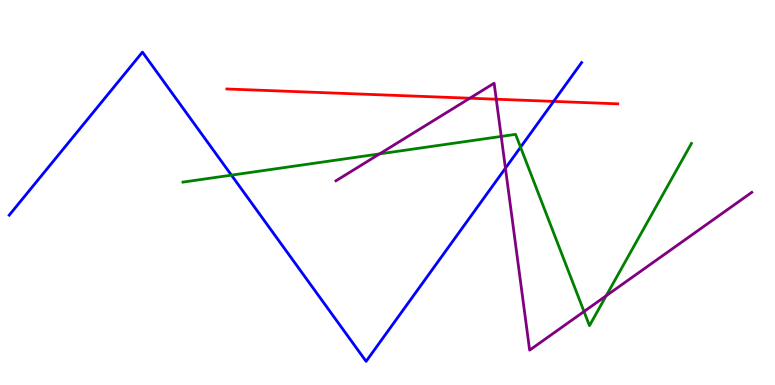[{'lines': ['blue', 'red'], 'intersections': [{'x': 7.14, 'y': 7.37}]}, {'lines': ['green', 'red'], 'intersections': []}, {'lines': ['purple', 'red'], 'intersections': [{'x': 6.06, 'y': 7.45}, {'x': 6.4, 'y': 7.42}]}, {'lines': ['blue', 'green'], 'intersections': [{'x': 2.99, 'y': 5.45}, {'x': 6.72, 'y': 6.18}]}, {'lines': ['blue', 'purple'], 'intersections': [{'x': 6.52, 'y': 5.63}]}, {'lines': ['green', 'purple'], 'intersections': [{'x': 4.9, 'y': 6.0}, {'x': 6.47, 'y': 6.46}, {'x': 7.54, 'y': 1.91}, {'x': 7.82, 'y': 2.32}]}]